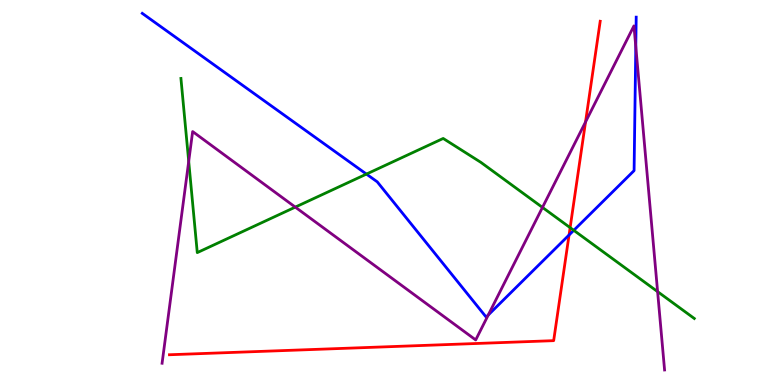[{'lines': ['blue', 'red'], 'intersections': [{'x': 7.34, 'y': 3.9}]}, {'lines': ['green', 'red'], 'intersections': [{'x': 7.36, 'y': 4.09}]}, {'lines': ['purple', 'red'], 'intersections': [{'x': 7.56, 'y': 6.83}]}, {'lines': ['blue', 'green'], 'intersections': [{'x': 4.73, 'y': 5.48}, {'x': 7.4, 'y': 4.02}]}, {'lines': ['blue', 'purple'], 'intersections': [{'x': 6.3, 'y': 1.82}, {'x': 8.2, 'y': 8.79}]}, {'lines': ['green', 'purple'], 'intersections': [{'x': 2.43, 'y': 5.81}, {'x': 3.81, 'y': 4.62}, {'x': 7.0, 'y': 4.61}, {'x': 8.49, 'y': 2.43}]}]